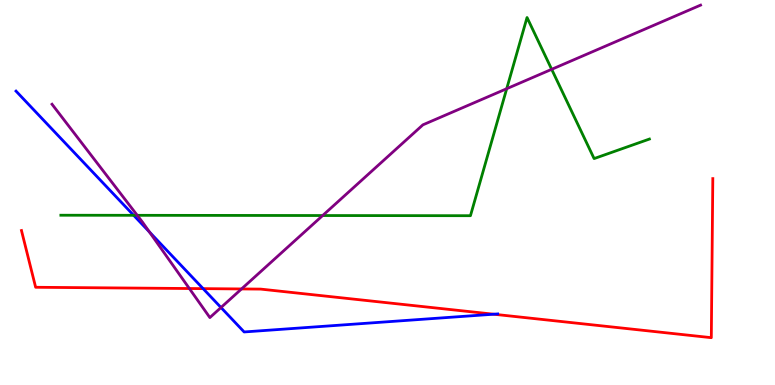[{'lines': ['blue', 'red'], 'intersections': [{'x': 2.62, 'y': 2.5}, {'x': 6.37, 'y': 1.84}]}, {'lines': ['green', 'red'], 'intersections': []}, {'lines': ['purple', 'red'], 'intersections': [{'x': 2.44, 'y': 2.51}, {'x': 3.12, 'y': 2.49}]}, {'lines': ['blue', 'green'], 'intersections': [{'x': 1.72, 'y': 4.41}]}, {'lines': ['blue', 'purple'], 'intersections': [{'x': 1.93, 'y': 3.98}, {'x': 2.85, 'y': 2.01}]}, {'lines': ['green', 'purple'], 'intersections': [{'x': 1.77, 'y': 4.41}, {'x': 4.16, 'y': 4.4}, {'x': 6.54, 'y': 7.7}, {'x': 7.12, 'y': 8.2}]}]